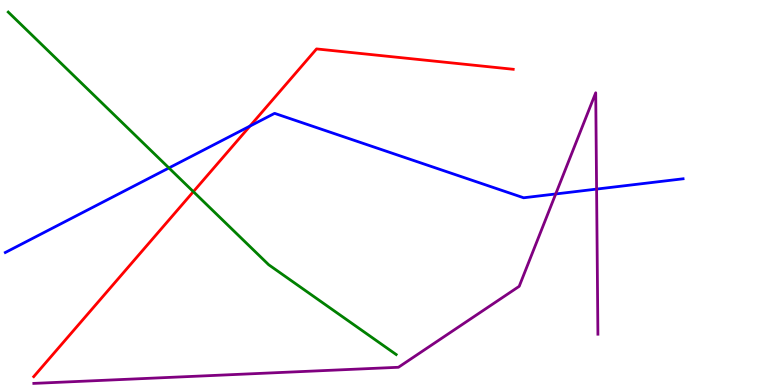[{'lines': ['blue', 'red'], 'intersections': [{'x': 3.23, 'y': 6.72}]}, {'lines': ['green', 'red'], 'intersections': [{'x': 2.5, 'y': 5.02}]}, {'lines': ['purple', 'red'], 'intersections': []}, {'lines': ['blue', 'green'], 'intersections': [{'x': 2.18, 'y': 5.64}]}, {'lines': ['blue', 'purple'], 'intersections': [{'x': 7.17, 'y': 4.96}, {'x': 7.7, 'y': 5.09}]}, {'lines': ['green', 'purple'], 'intersections': []}]